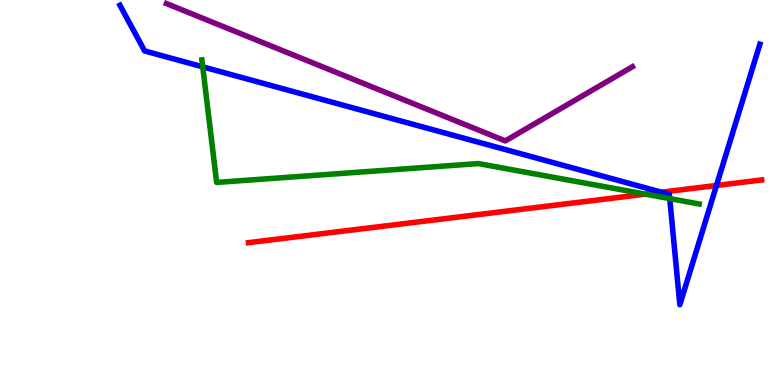[{'lines': ['blue', 'red'], 'intersections': [{'x': 8.53, 'y': 5.01}, {'x': 9.24, 'y': 5.18}]}, {'lines': ['green', 'red'], 'intersections': [{'x': 8.33, 'y': 4.96}]}, {'lines': ['purple', 'red'], 'intersections': []}, {'lines': ['blue', 'green'], 'intersections': [{'x': 2.62, 'y': 8.26}, {'x': 8.64, 'y': 4.84}]}, {'lines': ['blue', 'purple'], 'intersections': []}, {'lines': ['green', 'purple'], 'intersections': []}]